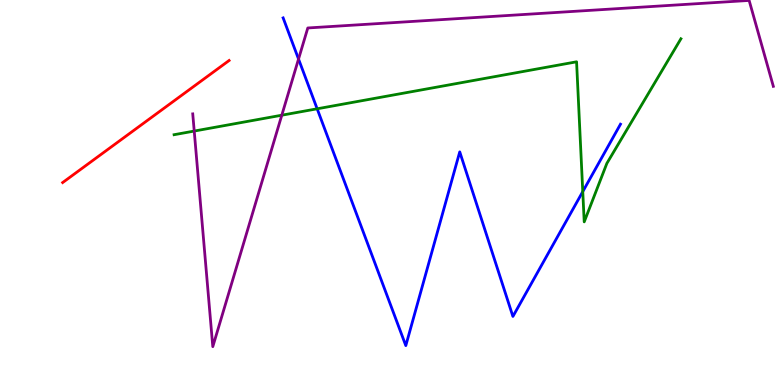[{'lines': ['blue', 'red'], 'intersections': []}, {'lines': ['green', 'red'], 'intersections': []}, {'lines': ['purple', 'red'], 'intersections': []}, {'lines': ['blue', 'green'], 'intersections': [{'x': 4.09, 'y': 7.17}, {'x': 7.52, 'y': 5.02}]}, {'lines': ['blue', 'purple'], 'intersections': [{'x': 3.85, 'y': 8.47}]}, {'lines': ['green', 'purple'], 'intersections': [{'x': 2.51, 'y': 6.6}, {'x': 3.64, 'y': 7.01}]}]